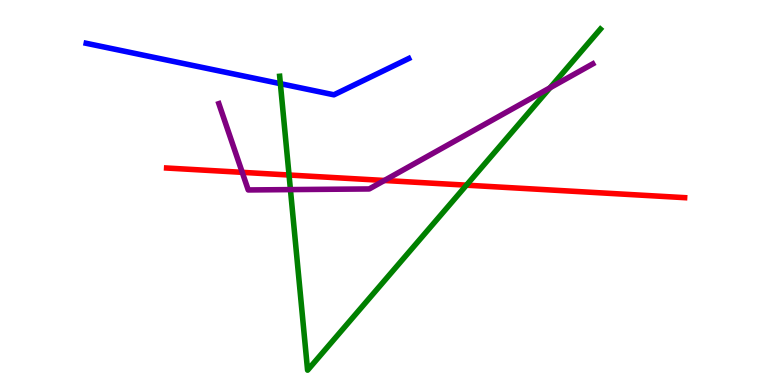[{'lines': ['blue', 'red'], 'intersections': []}, {'lines': ['green', 'red'], 'intersections': [{'x': 3.73, 'y': 5.45}, {'x': 6.02, 'y': 5.19}]}, {'lines': ['purple', 'red'], 'intersections': [{'x': 3.13, 'y': 5.52}, {'x': 4.96, 'y': 5.31}]}, {'lines': ['blue', 'green'], 'intersections': [{'x': 3.62, 'y': 7.83}]}, {'lines': ['blue', 'purple'], 'intersections': []}, {'lines': ['green', 'purple'], 'intersections': [{'x': 3.75, 'y': 5.08}, {'x': 7.1, 'y': 7.72}]}]